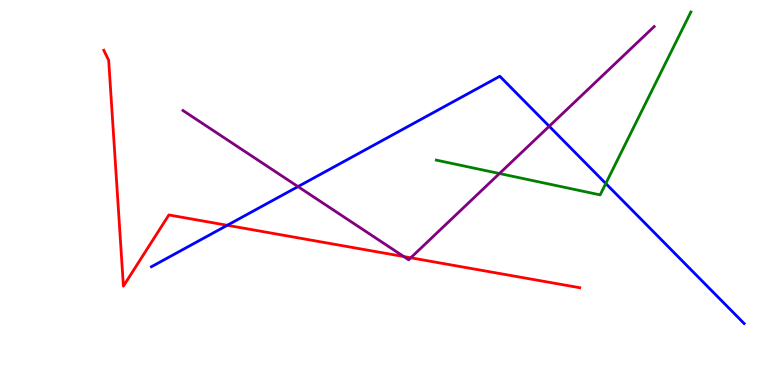[{'lines': ['blue', 'red'], 'intersections': [{'x': 2.93, 'y': 4.15}]}, {'lines': ['green', 'red'], 'intersections': []}, {'lines': ['purple', 'red'], 'intersections': [{'x': 5.21, 'y': 3.34}, {'x': 5.3, 'y': 3.3}]}, {'lines': ['blue', 'green'], 'intersections': [{'x': 7.82, 'y': 5.23}]}, {'lines': ['blue', 'purple'], 'intersections': [{'x': 3.85, 'y': 5.15}, {'x': 7.09, 'y': 6.72}]}, {'lines': ['green', 'purple'], 'intersections': [{'x': 6.44, 'y': 5.49}]}]